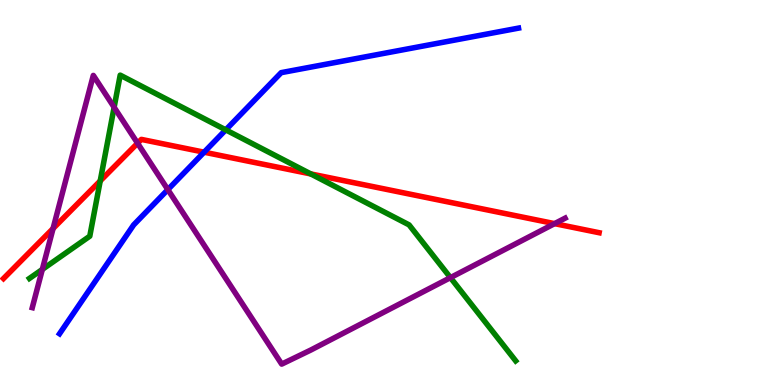[{'lines': ['blue', 'red'], 'intersections': [{'x': 2.63, 'y': 6.05}]}, {'lines': ['green', 'red'], 'intersections': [{'x': 1.29, 'y': 5.3}, {'x': 4.01, 'y': 5.48}]}, {'lines': ['purple', 'red'], 'intersections': [{'x': 0.685, 'y': 4.06}, {'x': 1.78, 'y': 6.28}, {'x': 7.16, 'y': 4.19}]}, {'lines': ['blue', 'green'], 'intersections': [{'x': 2.91, 'y': 6.63}]}, {'lines': ['blue', 'purple'], 'intersections': [{'x': 2.17, 'y': 5.07}]}, {'lines': ['green', 'purple'], 'intersections': [{'x': 0.546, 'y': 3.0}, {'x': 1.47, 'y': 7.21}, {'x': 5.81, 'y': 2.79}]}]